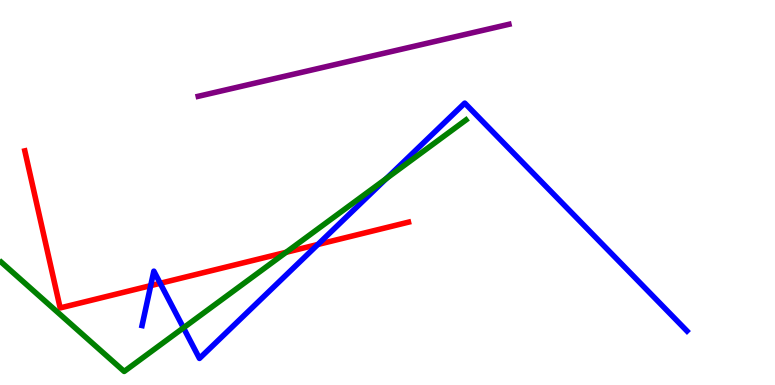[{'lines': ['blue', 'red'], 'intersections': [{'x': 1.94, 'y': 2.58}, {'x': 2.07, 'y': 2.64}, {'x': 4.1, 'y': 3.65}]}, {'lines': ['green', 'red'], 'intersections': [{'x': 3.69, 'y': 3.45}]}, {'lines': ['purple', 'red'], 'intersections': []}, {'lines': ['blue', 'green'], 'intersections': [{'x': 2.37, 'y': 1.49}, {'x': 4.99, 'y': 5.36}]}, {'lines': ['blue', 'purple'], 'intersections': []}, {'lines': ['green', 'purple'], 'intersections': []}]